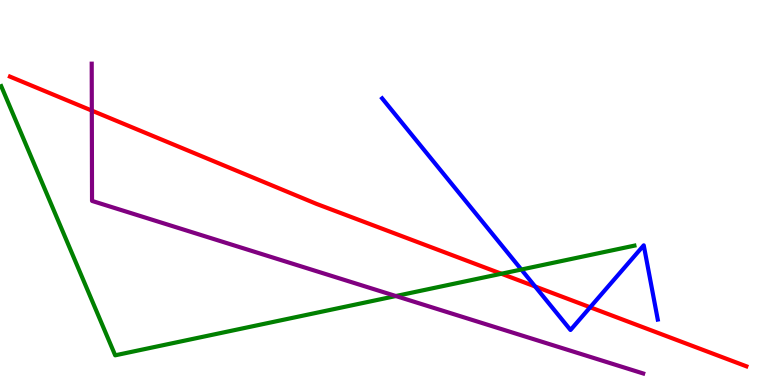[{'lines': ['blue', 'red'], 'intersections': [{'x': 6.9, 'y': 2.56}, {'x': 7.61, 'y': 2.02}]}, {'lines': ['green', 'red'], 'intersections': [{'x': 6.47, 'y': 2.89}]}, {'lines': ['purple', 'red'], 'intersections': [{'x': 1.18, 'y': 7.13}]}, {'lines': ['blue', 'green'], 'intersections': [{'x': 6.73, 'y': 3.0}]}, {'lines': ['blue', 'purple'], 'intersections': []}, {'lines': ['green', 'purple'], 'intersections': [{'x': 5.11, 'y': 2.31}]}]